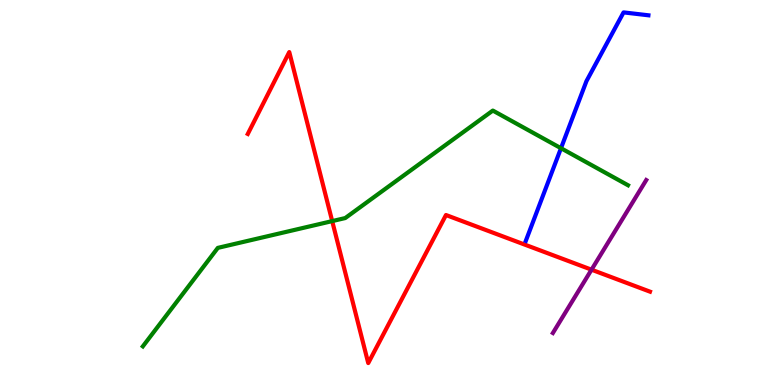[{'lines': ['blue', 'red'], 'intersections': []}, {'lines': ['green', 'red'], 'intersections': [{'x': 4.29, 'y': 4.26}]}, {'lines': ['purple', 'red'], 'intersections': [{'x': 7.63, 'y': 3.0}]}, {'lines': ['blue', 'green'], 'intersections': [{'x': 7.24, 'y': 6.15}]}, {'lines': ['blue', 'purple'], 'intersections': []}, {'lines': ['green', 'purple'], 'intersections': []}]